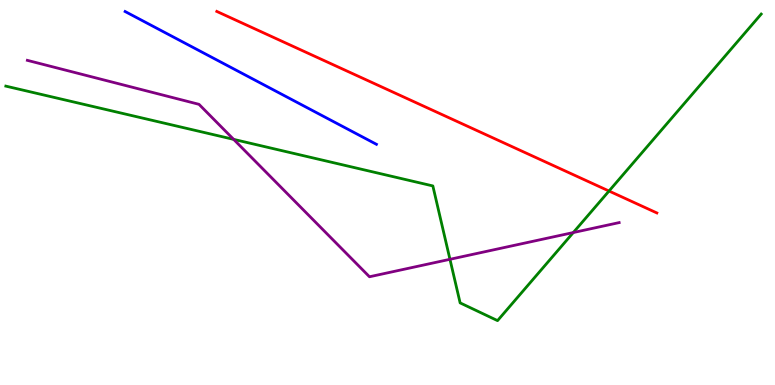[{'lines': ['blue', 'red'], 'intersections': []}, {'lines': ['green', 'red'], 'intersections': [{'x': 7.86, 'y': 5.04}]}, {'lines': ['purple', 'red'], 'intersections': []}, {'lines': ['blue', 'green'], 'intersections': []}, {'lines': ['blue', 'purple'], 'intersections': []}, {'lines': ['green', 'purple'], 'intersections': [{'x': 3.01, 'y': 6.38}, {'x': 5.81, 'y': 3.26}, {'x': 7.4, 'y': 3.96}]}]